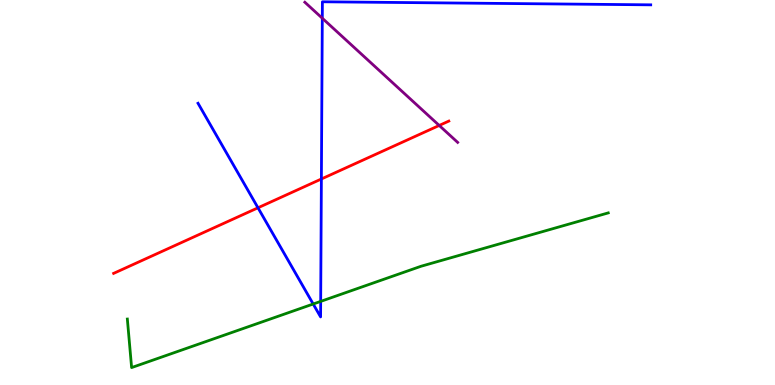[{'lines': ['blue', 'red'], 'intersections': [{'x': 3.33, 'y': 4.6}, {'x': 4.15, 'y': 5.35}]}, {'lines': ['green', 'red'], 'intersections': []}, {'lines': ['purple', 'red'], 'intersections': [{'x': 5.67, 'y': 6.74}]}, {'lines': ['blue', 'green'], 'intersections': [{'x': 4.04, 'y': 2.1}, {'x': 4.14, 'y': 2.17}]}, {'lines': ['blue', 'purple'], 'intersections': [{'x': 4.16, 'y': 9.53}]}, {'lines': ['green', 'purple'], 'intersections': []}]